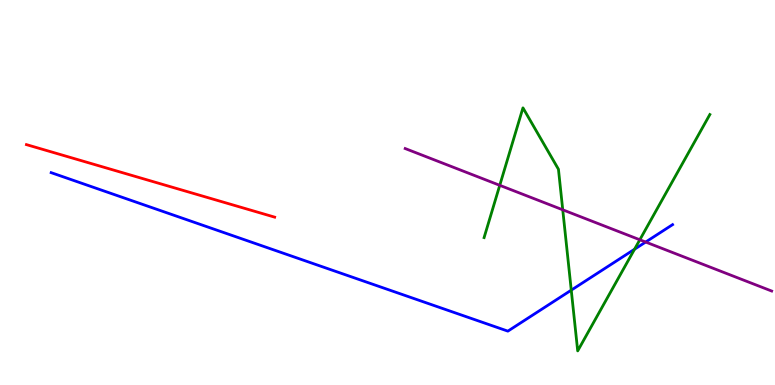[{'lines': ['blue', 'red'], 'intersections': []}, {'lines': ['green', 'red'], 'intersections': []}, {'lines': ['purple', 'red'], 'intersections': []}, {'lines': ['blue', 'green'], 'intersections': [{'x': 7.37, 'y': 2.46}, {'x': 8.19, 'y': 3.53}]}, {'lines': ['blue', 'purple'], 'intersections': [{'x': 8.33, 'y': 3.71}]}, {'lines': ['green', 'purple'], 'intersections': [{'x': 6.45, 'y': 5.19}, {'x': 7.26, 'y': 4.55}, {'x': 8.26, 'y': 3.77}]}]